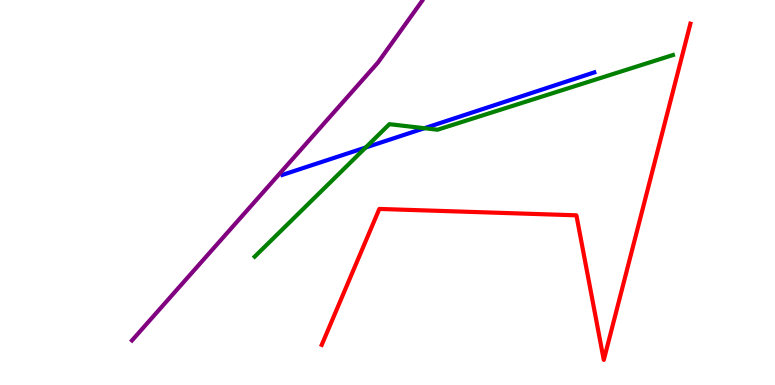[{'lines': ['blue', 'red'], 'intersections': []}, {'lines': ['green', 'red'], 'intersections': []}, {'lines': ['purple', 'red'], 'intersections': []}, {'lines': ['blue', 'green'], 'intersections': [{'x': 4.72, 'y': 6.17}, {'x': 5.48, 'y': 6.67}]}, {'lines': ['blue', 'purple'], 'intersections': []}, {'lines': ['green', 'purple'], 'intersections': []}]